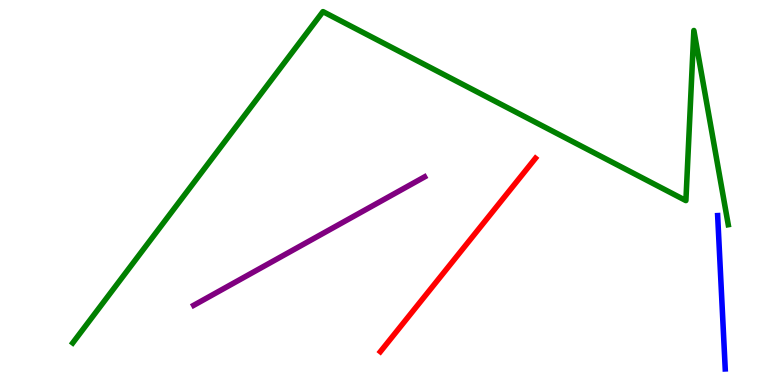[{'lines': ['blue', 'red'], 'intersections': []}, {'lines': ['green', 'red'], 'intersections': []}, {'lines': ['purple', 'red'], 'intersections': []}, {'lines': ['blue', 'green'], 'intersections': []}, {'lines': ['blue', 'purple'], 'intersections': []}, {'lines': ['green', 'purple'], 'intersections': []}]